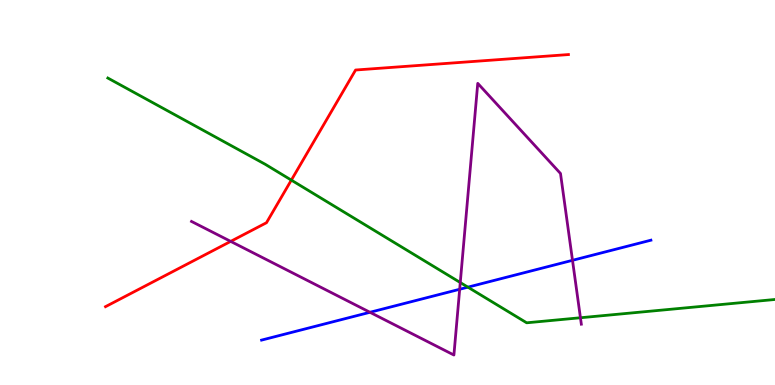[{'lines': ['blue', 'red'], 'intersections': []}, {'lines': ['green', 'red'], 'intersections': [{'x': 3.76, 'y': 5.32}]}, {'lines': ['purple', 'red'], 'intersections': [{'x': 2.98, 'y': 3.73}]}, {'lines': ['blue', 'green'], 'intersections': [{'x': 6.04, 'y': 2.54}]}, {'lines': ['blue', 'purple'], 'intersections': [{'x': 4.77, 'y': 1.89}, {'x': 5.93, 'y': 2.49}, {'x': 7.39, 'y': 3.24}]}, {'lines': ['green', 'purple'], 'intersections': [{'x': 5.94, 'y': 2.66}, {'x': 7.49, 'y': 1.75}]}]